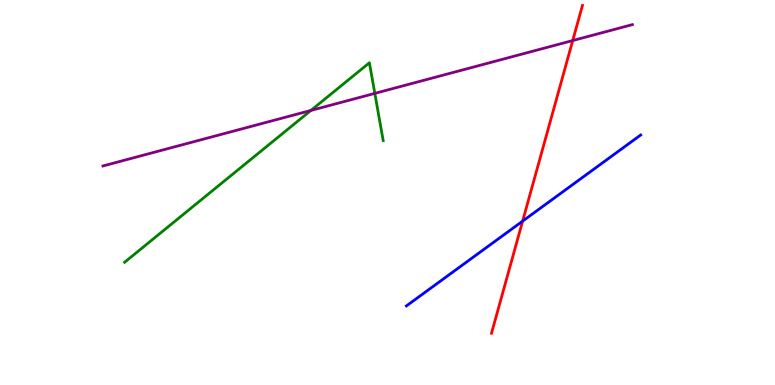[{'lines': ['blue', 'red'], 'intersections': [{'x': 6.74, 'y': 4.26}]}, {'lines': ['green', 'red'], 'intersections': []}, {'lines': ['purple', 'red'], 'intersections': [{'x': 7.39, 'y': 8.95}]}, {'lines': ['blue', 'green'], 'intersections': []}, {'lines': ['blue', 'purple'], 'intersections': []}, {'lines': ['green', 'purple'], 'intersections': [{'x': 4.01, 'y': 7.13}, {'x': 4.84, 'y': 7.57}]}]